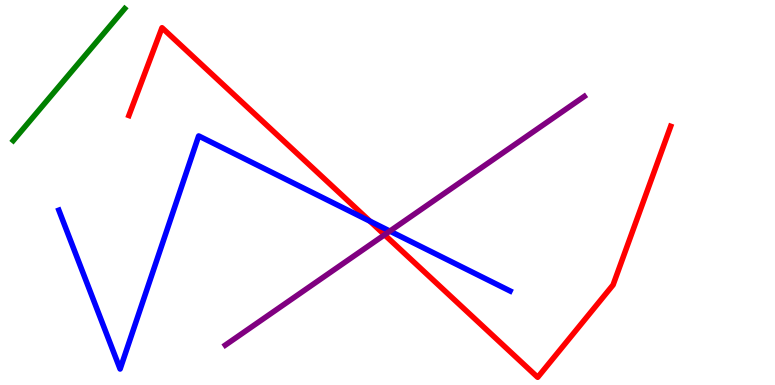[{'lines': ['blue', 'red'], 'intersections': [{'x': 4.77, 'y': 4.26}]}, {'lines': ['green', 'red'], 'intersections': []}, {'lines': ['purple', 'red'], 'intersections': [{'x': 4.96, 'y': 3.9}]}, {'lines': ['blue', 'green'], 'intersections': []}, {'lines': ['blue', 'purple'], 'intersections': [{'x': 5.03, 'y': 4.0}]}, {'lines': ['green', 'purple'], 'intersections': []}]